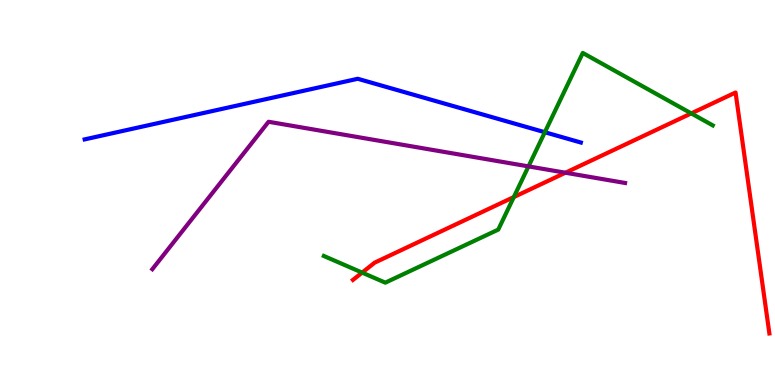[{'lines': ['blue', 'red'], 'intersections': []}, {'lines': ['green', 'red'], 'intersections': [{'x': 4.67, 'y': 2.92}, {'x': 6.63, 'y': 4.88}, {'x': 8.92, 'y': 7.05}]}, {'lines': ['purple', 'red'], 'intersections': [{'x': 7.3, 'y': 5.51}]}, {'lines': ['blue', 'green'], 'intersections': [{'x': 7.03, 'y': 6.57}]}, {'lines': ['blue', 'purple'], 'intersections': []}, {'lines': ['green', 'purple'], 'intersections': [{'x': 6.82, 'y': 5.68}]}]